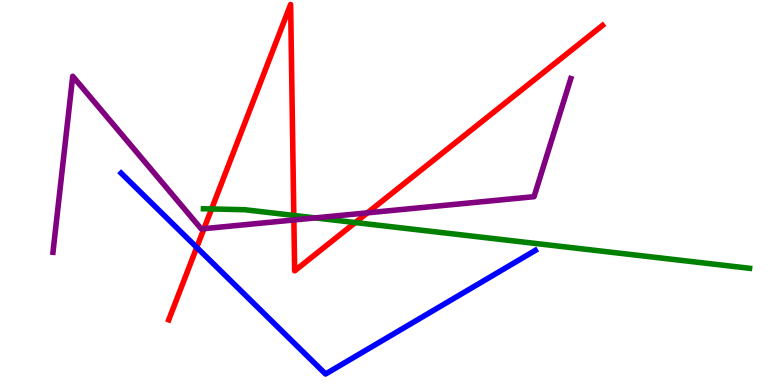[{'lines': ['blue', 'red'], 'intersections': [{'x': 2.54, 'y': 3.57}]}, {'lines': ['green', 'red'], 'intersections': [{'x': 2.73, 'y': 4.57}, {'x': 3.79, 'y': 4.4}, {'x': 4.58, 'y': 4.22}]}, {'lines': ['purple', 'red'], 'intersections': [{'x': 2.63, 'y': 4.06}, {'x': 3.79, 'y': 4.29}, {'x': 4.74, 'y': 4.47}]}, {'lines': ['blue', 'green'], 'intersections': []}, {'lines': ['blue', 'purple'], 'intersections': []}, {'lines': ['green', 'purple'], 'intersections': [{'x': 4.07, 'y': 4.34}]}]